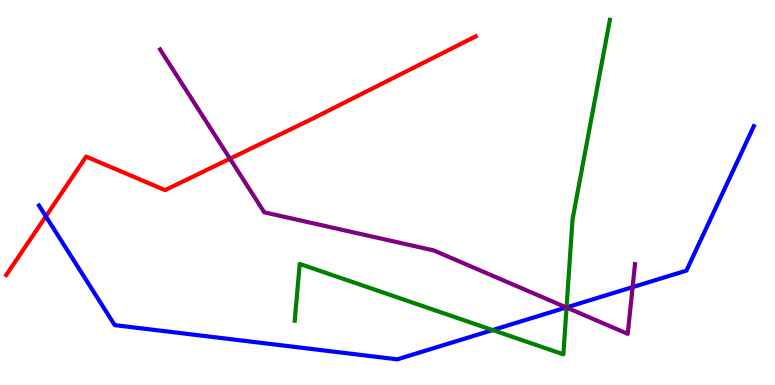[{'lines': ['blue', 'red'], 'intersections': [{'x': 0.592, 'y': 4.38}]}, {'lines': ['green', 'red'], 'intersections': []}, {'lines': ['purple', 'red'], 'intersections': [{'x': 2.97, 'y': 5.88}]}, {'lines': ['blue', 'green'], 'intersections': [{'x': 6.36, 'y': 1.43}, {'x': 7.31, 'y': 2.02}]}, {'lines': ['blue', 'purple'], 'intersections': [{'x': 7.31, 'y': 2.01}, {'x': 8.16, 'y': 2.54}]}, {'lines': ['green', 'purple'], 'intersections': [{'x': 7.31, 'y': 2.01}]}]